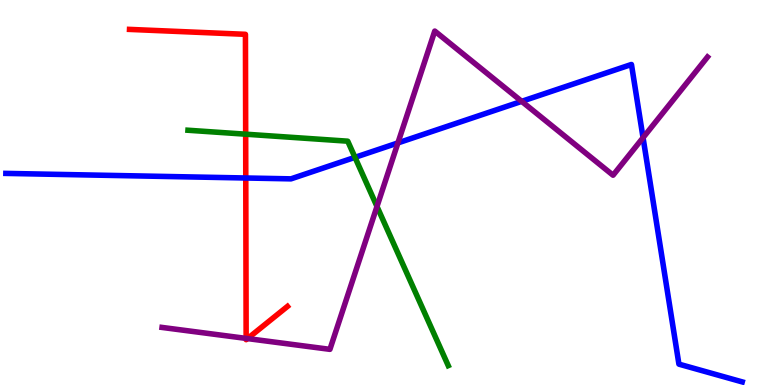[{'lines': ['blue', 'red'], 'intersections': [{'x': 3.17, 'y': 5.38}]}, {'lines': ['green', 'red'], 'intersections': [{'x': 3.17, 'y': 6.51}]}, {'lines': ['purple', 'red'], 'intersections': [{'x': 3.18, 'y': 1.21}, {'x': 3.19, 'y': 1.21}]}, {'lines': ['blue', 'green'], 'intersections': [{'x': 4.58, 'y': 5.91}]}, {'lines': ['blue', 'purple'], 'intersections': [{'x': 5.13, 'y': 6.29}, {'x': 6.73, 'y': 7.37}, {'x': 8.3, 'y': 6.42}]}, {'lines': ['green', 'purple'], 'intersections': [{'x': 4.86, 'y': 4.64}]}]